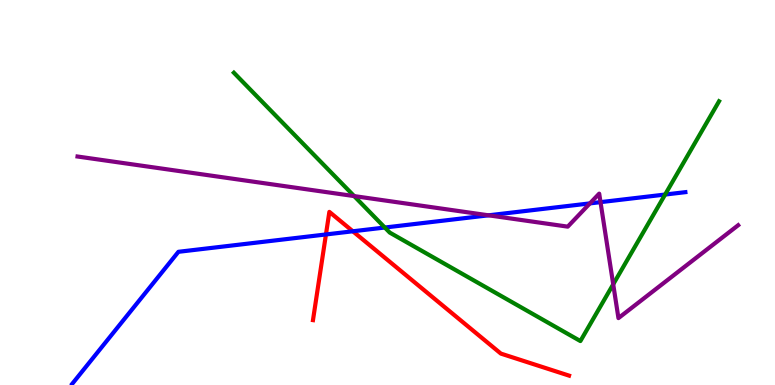[{'lines': ['blue', 'red'], 'intersections': [{'x': 4.21, 'y': 3.91}, {'x': 4.55, 'y': 3.99}]}, {'lines': ['green', 'red'], 'intersections': []}, {'lines': ['purple', 'red'], 'intersections': []}, {'lines': ['blue', 'green'], 'intersections': [{'x': 4.97, 'y': 4.09}, {'x': 8.58, 'y': 4.95}]}, {'lines': ['blue', 'purple'], 'intersections': [{'x': 6.3, 'y': 4.41}, {'x': 7.61, 'y': 4.72}, {'x': 7.75, 'y': 4.75}]}, {'lines': ['green', 'purple'], 'intersections': [{'x': 4.57, 'y': 4.91}, {'x': 7.91, 'y': 2.62}]}]